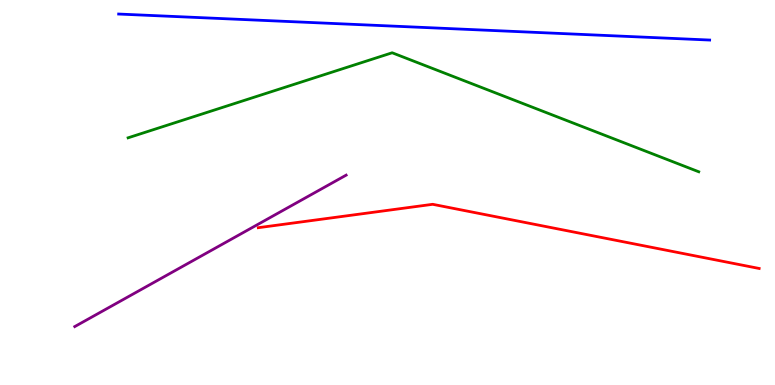[{'lines': ['blue', 'red'], 'intersections': []}, {'lines': ['green', 'red'], 'intersections': []}, {'lines': ['purple', 'red'], 'intersections': []}, {'lines': ['blue', 'green'], 'intersections': []}, {'lines': ['blue', 'purple'], 'intersections': []}, {'lines': ['green', 'purple'], 'intersections': []}]